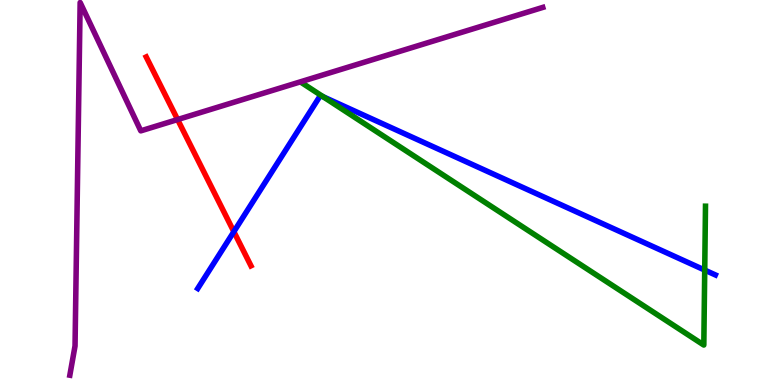[{'lines': ['blue', 'red'], 'intersections': [{'x': 3.02, 'y': 3.98}]}, {'lines': ['green', 'red'], 'intersections': []}, {'lines': ['purple', 'red'], 'intersections': [{'x': 2.29, 'y': 6.89}]}, {'lines': ['blue', 'green'], 'intersections': [{'x': 4.17, 'y': 7.49}, {'x': 9.09, 'y': 2.98}]}, {'lines': ['blue', 'purple'], 'intersections': []}, {'lines': ['green', 'purple'], 'intersections': []}]